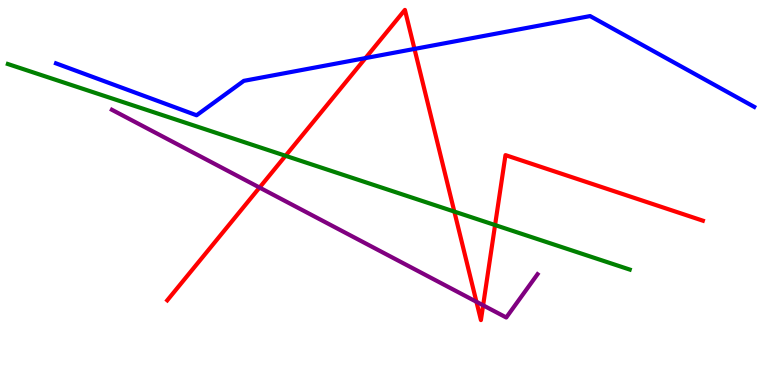[{'lines': ['blue', 'red'], 'intersections': [{'x': 4.72, 'y': 8.49}, {'x': 5.35, 'y': 8.73}]}, {'lines': ['green', 'red'], 'intersections': [{'x': 3.68, 'y': 5.95}, {'x': 5.86, 'y': 4.5}, {'x': 6.39, 'y': 4.15}]}, {'lines': ['purple', 'red'], 'intersections': [{'x': 3.35, 'y': 5.13}, {'x': 6.15, 'y': 2.16}, {'x': 6.23, 'y': 2.07}]}, {'lines': ['blue', 'green'], 'intersections': []}, {'lines': ['blue', 'purple'], 'intersections': []}, {'lines': ['green', 'purple'], 'intersections': []}]